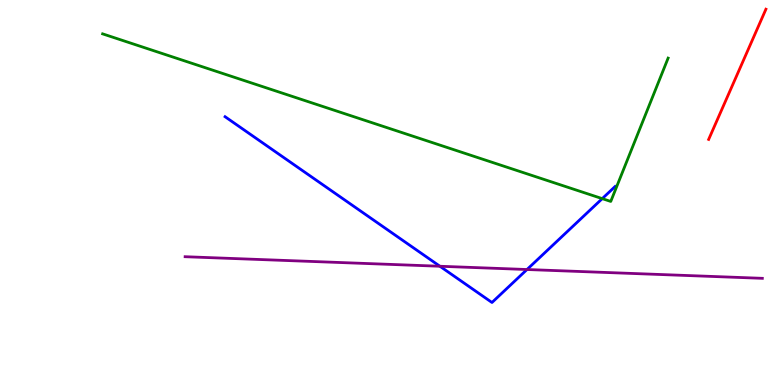[{'lines': ['blue', 'red'], 'intersections': []}, {'lines': ['green', 'red'], 'intersections': []}, {'lines': ['purple', 'red'], 'intersections': []}, {'lines': ['blue', 'green'], 'intersections': [{'x': 7.77, 'y': 4.84}]}, {'lines': ['blue', 'purple'], 'intersections': [{'x': 5.68, 'y': 3.08}, {'x': 6.8, 'y': 3.0}]}, {'lines': ['green', 'purple'], 'intersections': []}]